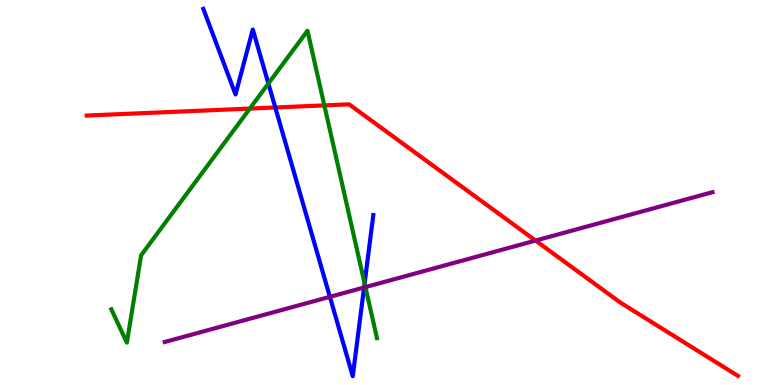[{'lines': ['blue', 'red'], 'intersections': [{'x': 3.55, 'y': 7.21}]}, {'lines': ['green', 'red'], 'intersections': [{'x': 3.22, 'y': 7.18}, {'x': 4.19, 'y': 7.26}]}, {'lines': ['purple', 'red'], 'intersections': [{'x': 6.91, 'y': 3.75}]}, {'lines': ['blue', 'green'], 'intersections': [{'x': 3.46, 'y': 7.83}, {'x': 4.7, 'y': 2.64}]}, {'lines': ['blue', 'purple'], 'intersections': [{'x': 4.26, 'y': 2.29}, {'x': 4.7, 'y': 2.53}]}, {'lines': ['green', 'purple'], 'intersections': [{'x': 4.72, 'y': 2.54}]}]